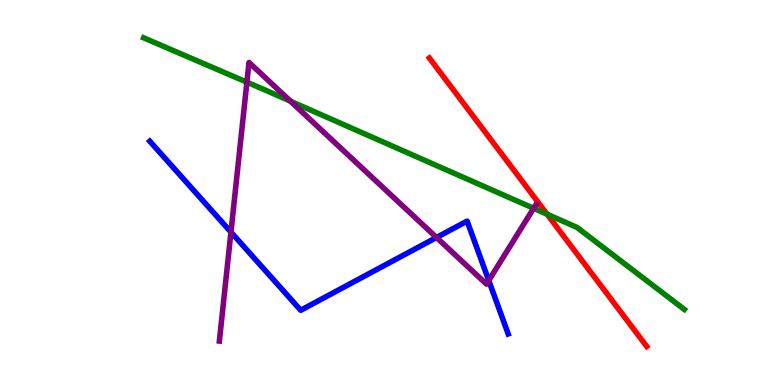[{'lines': ['blue', 'red'], 'intersections': []}, {'lines': ['green', 'red'], 'intersections': [{'x': 7.06, 'y': 4.44}]}, {'lines': ['purple', 'red'], 'intersections': []}, {'lines': ['blue', 'green'], 'intersections': []}, {'lines': ['blue', 'purple'], 'intersections': [{'x': 2.98, 'y': 3.97}, {'x': 5.63, 'y': 3.83}, {'x': 6.31, 'y': 2.71}]}, {'lines': ['green', 'purple'], 'intersections': [{'x': 3.19, 'y': 7.87}, {'x': 3.75, 'y': 7.37}, {'x': 6.89, 'y': 4.59}]}]